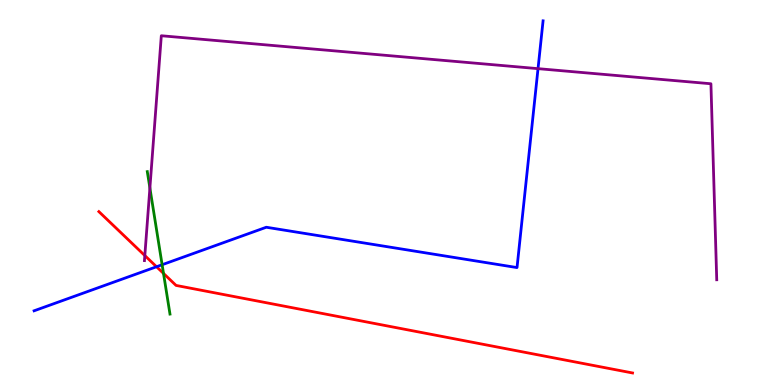[{'lines': ['blue', 'red'], 'intersections': [{'x': 2.02, 'y': 3.07}]}, {'lines': ['green', 'red'], 'intersections': [{'x': 2.11, 'y': 2.9}]}, {'lines': ['purple', 'red'], 'intersections': [{'x': 1.87, 'y': 3.36}]}, {'lines': ['blue', 'green'], 'intersections': [{'x': 2.09, 'y': 3.12}]}, {'lines': ['blue', 'purple'], 'intersections': [{'x': 6.94, 'y': 8.22}]}, {'lines': ['green', 'purple'], 'intersections': [{'x': 1.93, 'y': 5.12}]}]